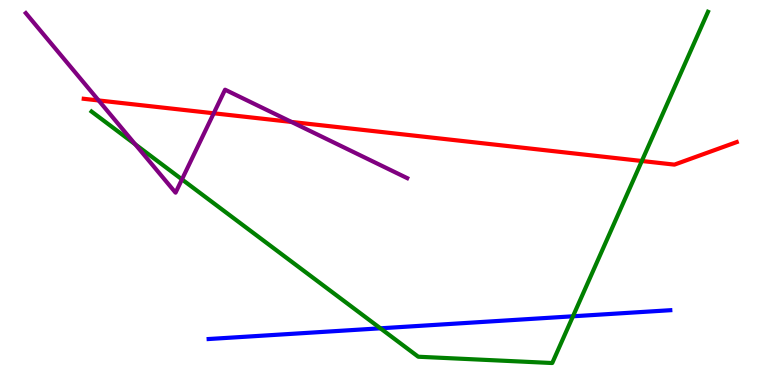[{'lines': ['blue', 'red'], 'intersections': []}, {'lines': ['green', 'red'], 'intersections': [{'x': 8.28, 'y': 5.82}]}, {'lines': ['purple', 'red'], 'intersections': [{'x': 1.27, 'y': 7.39}, {'x': 2.76, 'y': 7.06}, {'x': 3.76, 'y': 6.83}]}, {'lines': ['blue', 'green'], 'intersections': [{'x': 4.91, 'y': 1.47}, {'x': 7.39, 'y': 1.78}]}, {'lines': ['blue', 'purple'], 'intersections': []}, {'lines': ['green', 'purple'], 'intersections': [{'x': 1.74, 'y': 6.25}, {'x': 2.35, 'y': 5.34}]}]